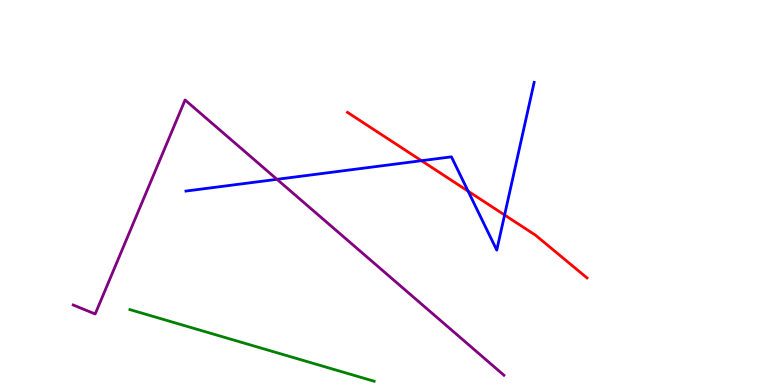[{'lines': ['blue', 'red'], 'intersections': [{'x': 5.44, 'y': 5.83}, {'x': 6.04, 'y': 5.03}, {'x': 6.51, 'y': 4.42}]}, {'lines': ['green', 'red'], 'intersections': []}, {'lines': ['purple', 'red'], 'intersections': []}, {'lines': ['blue', 'green'], 'intersections': []}, {'lines': ['blue', 'purple'], 'intersections': [{'x': 3.57, 'y': 5.34}]}, {'lines': ['green', 'purple'], 'intersections': []}]